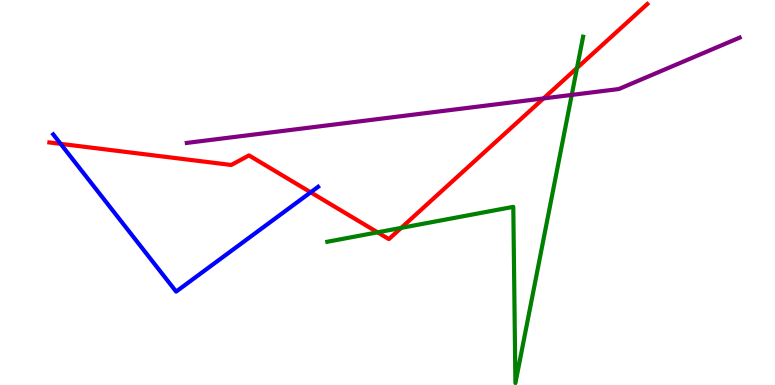[{'lines': ['blue', 'red'], 'intersections': [{'x': 0.782, 'y': 6.26}, {'x': 4.01, 'y': 5.0}]}, {'lines': ['green', 'red'], 'intersections': [{'x': 4.87, 'y': 3.97}, {'x': 5.18, 'y': 4.08}, {'x': 7.44, 'y': 8.23}]}, {'lines': ['purple', 'red'], 'intersections': [{'x': 7.01, 'y': 7.44}]}, {'lines': ['blue', 'green'], 'intersections': []}, {'lines': ['blue', 'purple'], 'intersections': []}, {'lines': ['green', 'purple'], 'intersections': [{'x': 7.38, 'y': 7.53}]}]